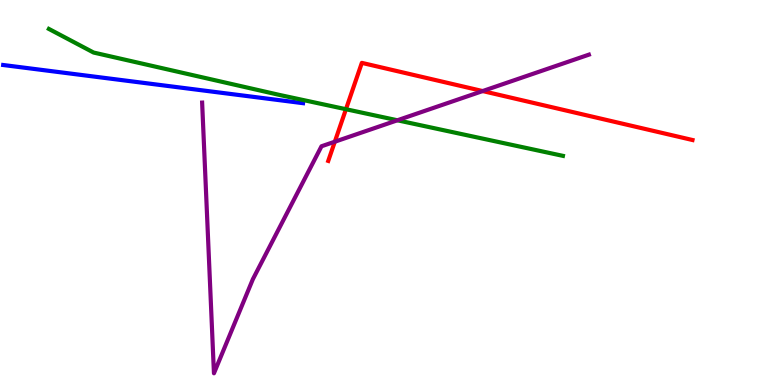[{'lines': ['blue', 'red'], 'intersections': []}, {'lines': ['green', 'red'], 'intersections': [{'x': 4.46, 'y': 7.16}]}, {'lines': ['purple', 'red'], 'intersections': [{'x': 4.32, 'y': 6.32}, {'x': 6.23, 'y': 7.63}]}, {'lines': ['blue', 'green'], 'intersections': []}, {'lines': ['blue', 'purple'], 'intersections': []}, {'lines': ['green', 'purple'], 'intersections': [{'x': 5.13, 'y': 6.88}]}]